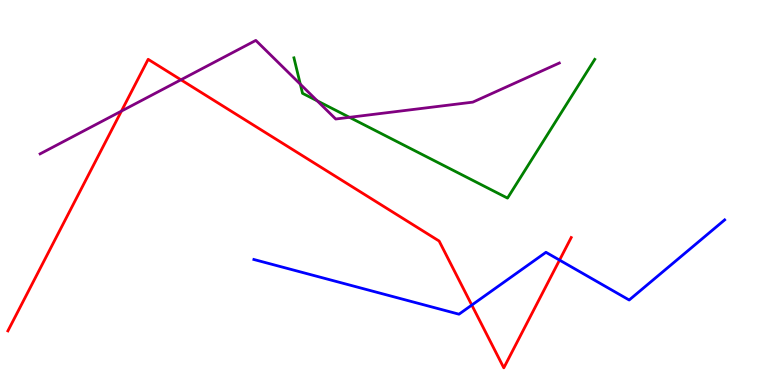[{'lines': ['blue', 'red'], 'intersections': [{'x': 6.09, 'y': 2.08}, {'x': 7.22, 'y': 3.24}]}, {'lines': ['green', 'red'], 'intersections': []}, {'lines': ['purple', 'red'], 'intersections': [{'x': 1.57, 'y': 7.11}, {'x': 2.33, 'y': 7.93}]}, {'lines': ['blue', 'green'], 'intersections': []}, {'lines': ['blue', 'purple'], 'intersections': []}, {'lines': ['green', 'purple'], 'intersections': [{'x': 3.88, 'y': 7.81}, {'x': 4.09, 'y': 7.38}, {'x': 4.51, 'y': 6.95}]}]